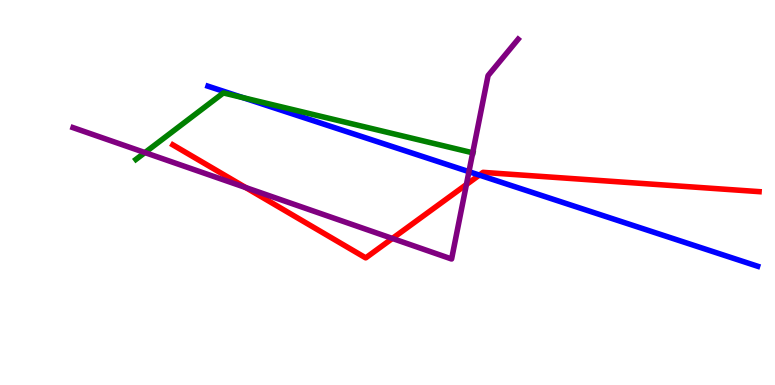[{'lines': ['blue', 'red'], 'intersections': [{'x': 6.19, 'y': 5.45}]}, {'lines': ['green', 'red'], 'intersections': []}, {'lines': ['purple', 'red'], 'intersections': [{'x': 3.17, 'y': 5.13}, {'x': 5.06, 'y': 3.81}, {'x': 6.02, 'y': 5.21}]}, {'lines': ['blue', 'green'], 'intersections': [{'x': 3.13, 'y': 7.46}]}, {'lines': ['blue', 'purple'], 'intersections': [{'x': 6.05, 'y': 5.54}]}, {'lines': ['green', 'purple'], 'intersections': [{'x': 1.87, 'y': 6.04}, {'x': 6.1, 'y': 6.03}]}]